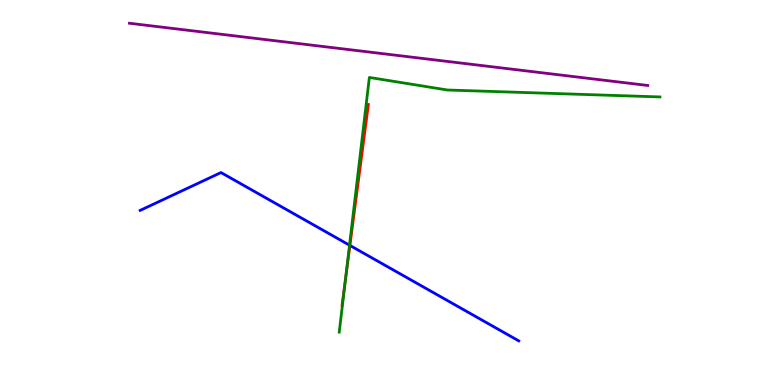[{'lines': ['blue', 'red'], 'intersections': [{'x': 4.52, 'y': 3.63}]}, {'lines': ['green', 'red'], 'intersections': [{'x': 4.46, 'y': 2.77}]}, {'lines': ['purple', 'red'], 'intersections': []}, {'lines': ['blue', 'green'], 'intersections': [{'x': 4.51, 'y': 3.63}]}, {'lines': ['blue', 'purple'], 'intersections': []}, {'lines': ['green', 'purple'], 'intersections': []}]